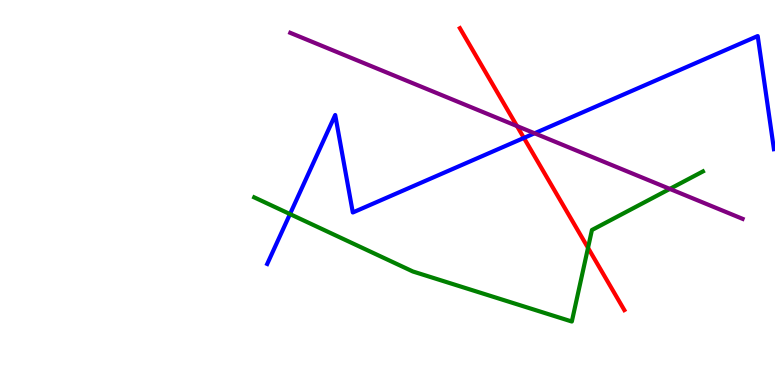[{'lines': ['blue', 'red'], 'intersections': [{'x': 6.76, 'y': 6.42}]}, {'lines': ['green', 'red'], 'intersections': [{'x': 7.59, 'y': 3.56}]}, {'lines': ['purple', 'red'], 'intersections': [{'x': 6.67, 'y': 6.73}]}, {'lines': ['blue', 'green'], 'intersections': [{'x': 3.74, 'y': 4.44}]}, {'lines': ['blue', 'purple'], 'intersections': [{'x': 6.9, 'y': 6.54}]}, {'lines': ['green', 'purple'], 'intersections': [{'x': 8.64, 'y': 5.09}]}]